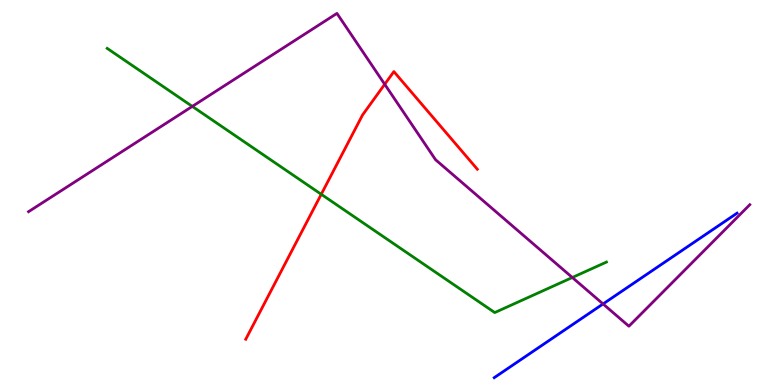[{'lines': ['blue', 'red'], 'intersections': []}, {'lines': ['green', 'red'], 'intersections': [{'x': 4.15, 'y': 4.95}]}, {'lines': ['purple', 'red'], 'intersections': [{'x': 4.96, 'y': 7.81}]}, {'lines': ['blue', 'green'], 'intersections': []}, {'lines': ['blue', 'purple'], 'intersections': [{'x': 7.78, 'y': 2.11}]}, {'lines': ['green', 'purple'], 'intersections': [{'x': 2.48, 'y': 7.24}, {'x': 7.38, 'y': 2.79}]}]